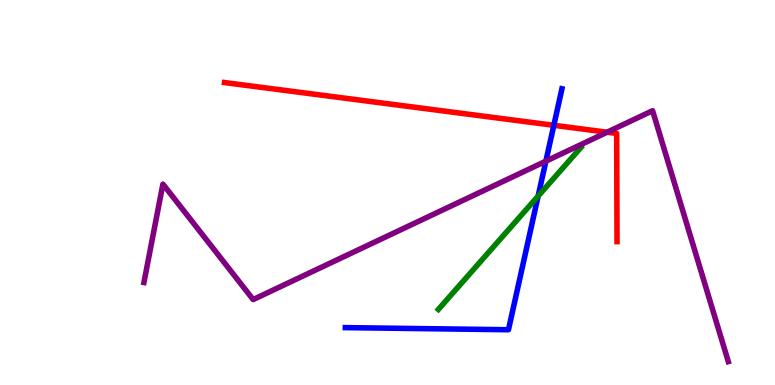[{'lines': ['blue', 'red'], 'intersections': [{'x': 7.15, 'y': 6.75}]}, {'lines': ['green', 'red'], 'intersections': []}, {'lines': ['purple', 'red'], 'intersections': [{'x': 7.83, 'y': 6.57}]}, {'lines': ['blue', 'green'], 'intersections': [{'x': 6.94, 'y': 4.91}]}, {'lines': ['blue', 'purple'], 'intersections': [{'x': 7.04, 'y': 5.81}]}, {'lines': ['green', 'purple'], 'intersections': []}]